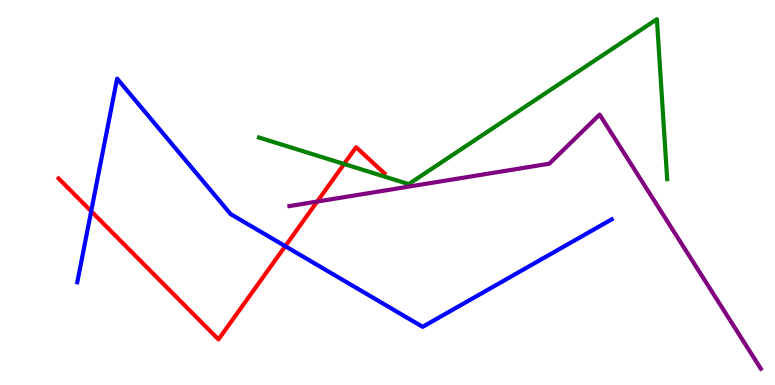[{'lines': ['blue', 'red'], 'intersections': [{'x': 1.18, 'y': 4.51}, {'x': 3.68, 'y': 3.61}]}, {'lines': ['green', 'red'], 'intersections': [{'x': 4.44, 'y': 5.74}]}, {'lines': ['purple', 'red'], 'intersections': [{'x': 4.09, 'y': 4.76}]}, {'lines': ['blue', 'green'], 'intersections': []}, {'lines': ['blue', 'purple'], 'intersections': []}, {'lines': ['green', 'purple'], 'intersections': []}]